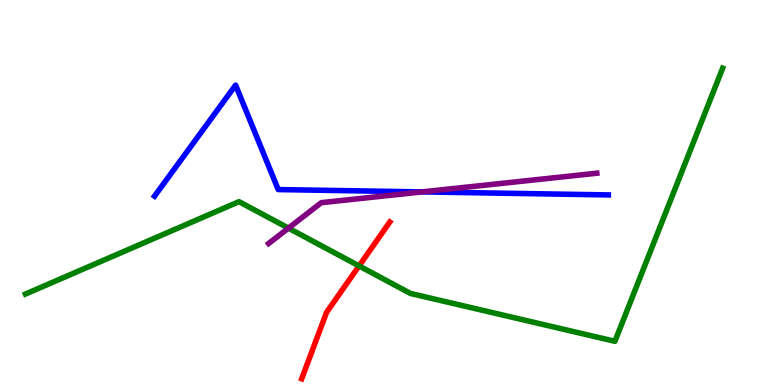[{'lines': ['blue', 'red'], 'intersections': []}, {'lines': ['green', 'red'], 'intersections': [{'x': 4.63, 'y': 3.09}]}, {'lines': ['purple', 'red'], 'intersections': []}, {'lines': ['blue', 'green'], 'intersections': []}, {'lines': ['blue', 'purple'], 'intersections': [{'x': 5.45, 'y': 5.02}]}, {'lines': ['green', 'purple'], 'intersections': [{'x': 3.72, 'y': 4.07}]}]